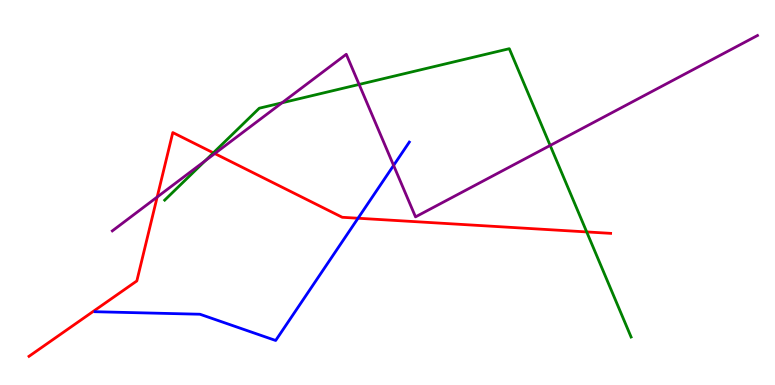[{'lines': ['blue', 'red'], 'intersections': [{'x': 4.62, 'y': 4.33}]}, {'lines': ['green', 'red'], 'intersections': [{'x': 2.75, 'y': 6.03}, {'x': 7.57, 'y': 3.98}]}, {'lines': ['purple', 'red'], 'intersections': [{'x': 2.03, 'y': 4.88}, {'x': 2.77, 'y': 6.01}]}, {'lines': ['blue', 'green'], 'intersections': []}, {'lines': ['blue', 'purple'], 'intersections': [{'x': 5.08, 'y': 5.7}]}, {'lines': ['green', 'purple'], 'intersections': [{'x': 2.65, 'y': 5.82}, {'x': 3.64, 'y': 7.33}, {'x': 4.63, 'y': 7.81}, {'x': 7.1, 'y': 6.22}]}]